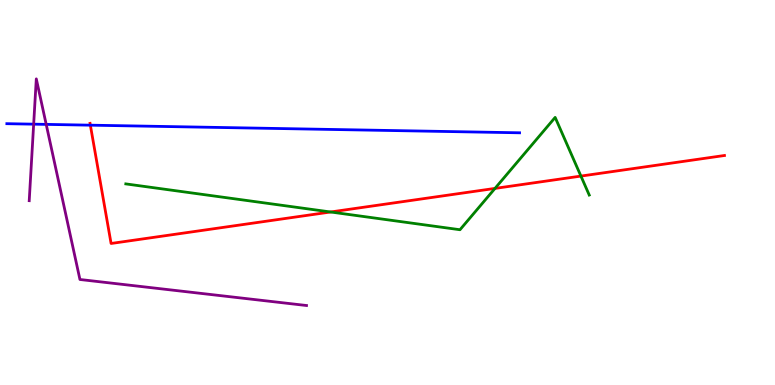[{'lines': ['blue', 'red'], 'intersections': [{'x': 1.17, 'y': 6.75}]}, {'lines': ['green', 'red'], 'intersections': [{'x': 4.27, 'y': 4.49}, {'x': 6.39, 'y': 5.11}, {'x': 7.5, 'y': 5.43}]}, {'lines': ['purple', 'red'], 'intersections': []}, {'lines': ['blue', 'green'], 'intersections': []}, {'lines': ['blue', 'purple'], 'intersections': [{'x': 0.434, 'y': 6.77}, {'x': 0.596, 'y': 6.77}]}, {'lines': ['green', 'purple'], 'intersections': []}]